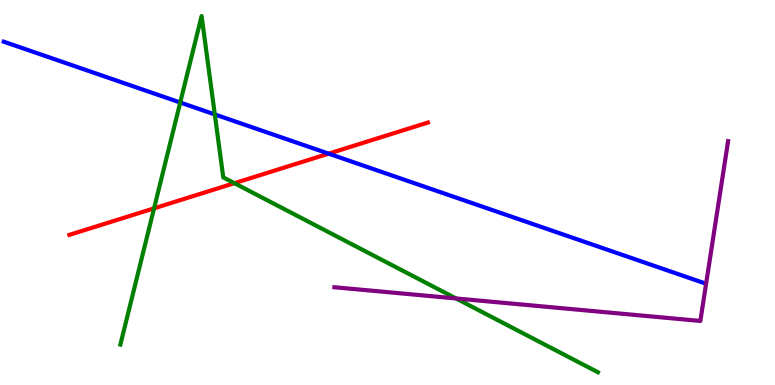[{'lines': ['blue', 'red'], 'intersections': [{'x': 4.24, 'y': 6.01}]}, {'lines': ['green', 'red'], 'intersections': [{'x': 1.99, 'y': 4.59}, {'x': 3.02, 'y': 5.24}]}, {'lines': ['purple', 'red'], 'intersections': []}, {'lines': ['blue', 'green'], 'intersections': [{'x': 2.33, 'y': 7.34}, {'x': 2.77, 'y': 7.03}]}, {'lines': ['blue', 'purple'], 'intersections': []}, {'lines': ['green', 'purple'], 'intersections': [{'x': 5.88, 'y': 2.25}]}]